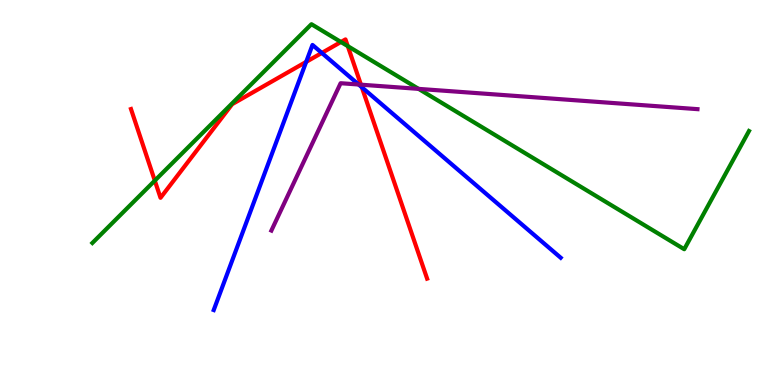[{'lines': ['blue', 'red'], 'intersections': [{'x': 3.95, 'y': 8.39}, {'x': 4.15, 'y': 8.63}, {'x': 4.67, 'y': 7.73}]}, {'lines': ['green', 'red'], 'intersections': [{'x': 2.0, 'y': 5.31}, {'x': 4.4, 'y': 8.91}, {'x': 4.49, 'y': 8.8}]}, {'lines': ['purple', 'red'], 'intersections': [{'x': 4.66, 'y': 7.8}]}, {'lines': ['blue', 'green'], 'intersections': []}, {'lines': ['blue', 'purple'], 'intersections': [{'x': 4.63, 'y': 7.8}]}, {'lines': ['green', 'purple'], 'intersections': [{'x': 5.4, 'y': 7.69}]}]